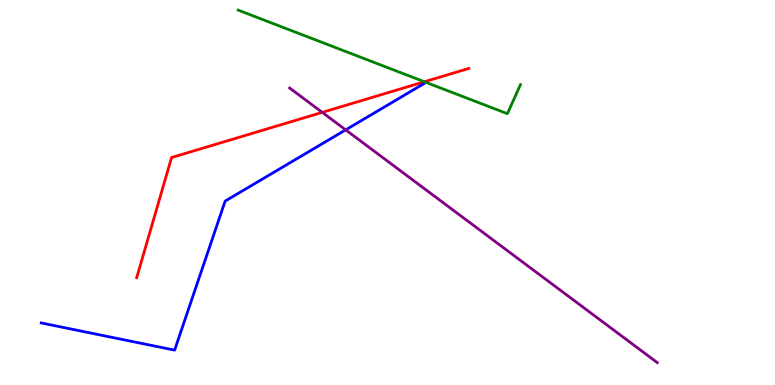[{'lines': ['blue', 'red'], 'intersections': []}, {'lines': ['green', 'red'], 'intersections': [{'x': 5.48, 'y': 7.88}]}, {'lines': ['purple', 'red'], 'intersections': [{'x': 4.16, 'y': 7.08}]}, {'lines': ['blue', 'green'], 'intersections': []}, {'lines': ['blue', 'purple'], 'intersections': [{'x': 4.46, 'y': 6.63}]}, {'lines': ['green', 'purple'], 'intersections': []}]